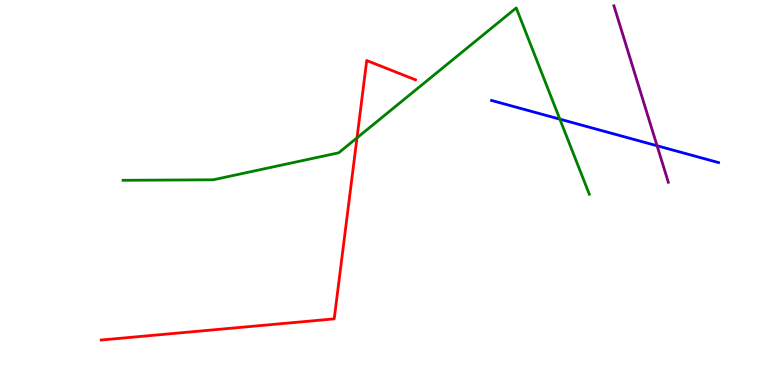[{'lines': ['blue', 'red'], 'intersections': []}, {'lines': ['green', 'red'], 'intersections': [{'x': 4.61, 'y': 6.42}]}, {'lines': ['purple', 'red'], 'intersections': []}, {'lines': ['blue', 'green'], 'intersections': [{'x': 7.22, 'y': 6.91}]}, {'lines': ['blue', 'purple'], 'intersections': [{'x': 8.48, 'y': 6.21}]}, {'lines': ['green', 'purple'], 'intersections': []}]